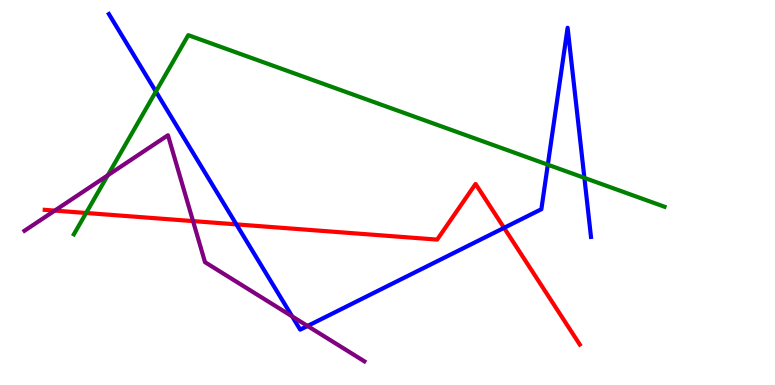[{'lines': ['blue', 'red'], 'intersections': [{'x': 3.05, 'y': 4.17}, {'x': 6.5, 'y': 4.08}]}, {'lines': ['green', 'red'], 'intersections': [{'x': 1.11, 'y': 4.47}]}, {'lines': ['purple', 'red'], 'intersections': [{'x': 0.707, 'y': 4.53}, {'x': 2.49, 'y': 4.26}]}, {'lines': ['blue', 'green'], 'intersections': [{'x': 2.01, 'y': 7.62}, {'x': 7.07, 'y': 5.72}, {'x': 7.54, 'y': 5.38}]}, {'lines': ['blue', 'purple'], 'intersections': [{'x': 3.77, 'y': 1.78}, {'x': 3.97, 'y': 1.53}]}, {'lines': ['green', 'purple'], 'intersections': [{'x': 1.39, 'y': 5.45}]}]